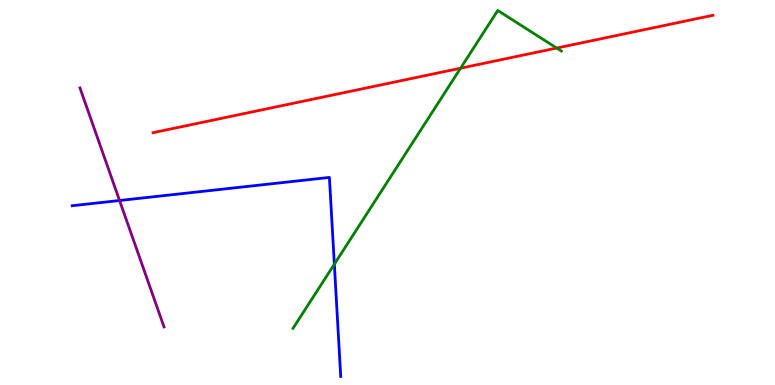[{'lines': ['blue', 'red'], 'intersections': []}, {'lines': ['green', 'red'], 'intersections': [{'x': 5.94, 'y': 8.23}, {'x': 7.18, 'y': 8.75}]}, {'lines': ['purple', 'red'], 'intersections': []}, {'lines': ['blue', 'green'], 'intersections': [{'x': 4.31, 'y': 3.14}]}, {'lines': ['blue', 'purple'], 'intersections': [{'x': 1.54, 'y': 4.79}]}, {'lines': ['green', 'purple'], 'intersections': []}]